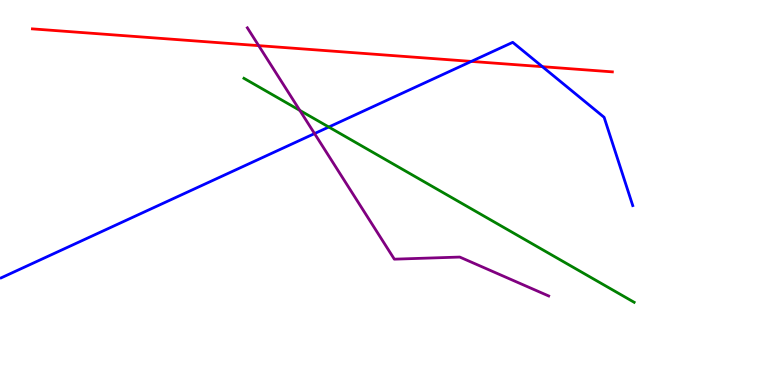[{'lines': ['blue', 'red'], 'intersections': [{'x': 6.08, 'y': 8.4}, {'x': 7.0, 'y': 8.27}]}, {'lines': ['green', 'red'], 'intersections': []}, {'lines': ['purple', 'red'], 'intersections': [{'x': 3.34, 'y': 8.81}]}, {'lines': ['blue', 'green'], 'intersections': [{'x': 4.24, 'y': 6.7}]}, {'lines': ['blue', 'purple'], 'intersections': [{'x': 4.06, 'y': 6.53}]}, {'lines': ['green', 'purple'], 'intersections': [{'x': 3.87, 'y': 7.13}]}]